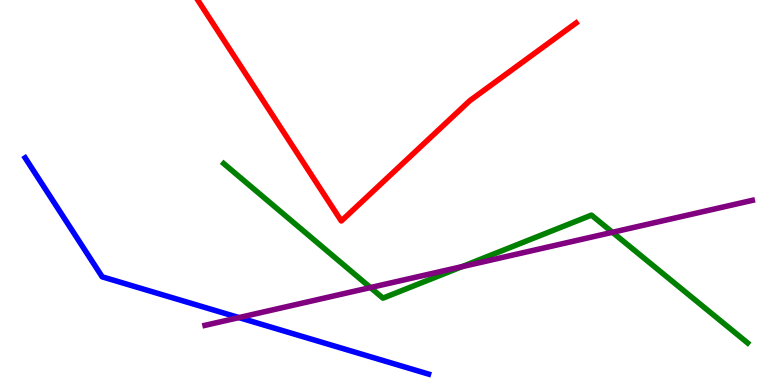[{'lines': ['blue', 'red'], 'intersections': []}, {'lines': ['green', 'red'], 'intersections': []}, {'lines': ['purple', 'red'], 'intersections': []}, {'lines': ['blue', 'green'], 'intersections': []}, {'lines': ['blue', 'purple'], 'intersections': [{'x': 3.08, 'y': 1.75}]}, {'lines': ['green', 'purple'], 'intersections': [{'x': 4.78, 'y': 2.53}, {'x': 5.96, 'y': 3.07}, {'x': 7.9, 'y': 3.97}]}]